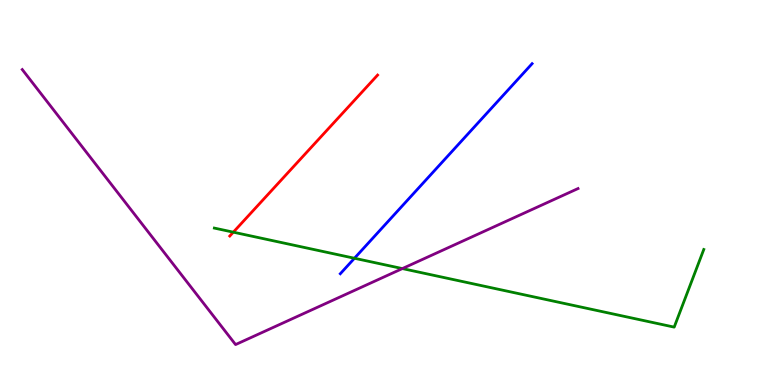[{'lines': ['blue', 'red'], 'intersections': []}, {'lines': ['green', 'red'], 'intersections': [{'x': 3.01, 'y': 3.97}]}, {'lines': ['purple', 'red'], 'intersections': []}, {'lines': ['blue', 'green'], 'intersections': [{'x': 4.57, 'y': 3.29}]}, {'lines': ['blue', 'purple'], 'intersections': []}, {'lines': ['green', 'purple'], 'intersections': [{'x': 5.19, 'y': 3.02}]}]